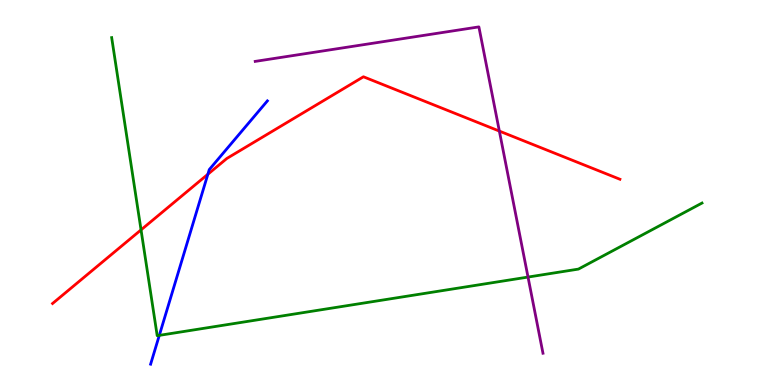[{'lines': ['blue', 'red'], 'intersections': [{'x': 2.68, 'y': 5.47}]}, {'lines': ['green', 'red'], 'intersections': [{'x': 1.82, 'y': 4.03}]}, {'lines': ['purple', 'red'], 'intersections': [{'x': 6.44, 'y': 6.6}]}, {'lines': ['blue', 'green'], 'intersections': [{'x': 2.06, 'y': 1.29}]}, {'lines': ['blue', 'purple'], 'intersections': []}, {'lines': ['green', 'purple'], 'intersections': [{'x': 6.81, 'y': 2.8}]}]